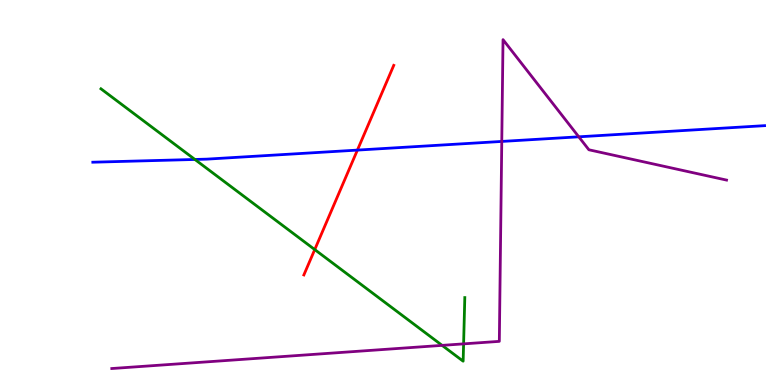[{'lines': ['blue', 'red'], 'intersections': [{'x': 4.61, 'y': 6.1}]}, {'lines': ['green', 'red'], 'intersections': [{'x': 4.06, 'y': 3.52}]}, {'lines': ['purple', 'red'], 'intersections': []}, {'lines': ['blue', 'green'], 'intersections': [{'x': 2.51, 'y': 5.86}]}, {'lines': ['blue', 'purple'], 'intersections': [{'x': 6.47, 'y': 6.33}, {'x': 7.47, 'y': 6.45}]}, {'lines': ['green', 'purple'], 'intersections': [{'x': 5.7, 'y': 1.03}, {'x': 5.98, 'y': 1.07}]}]